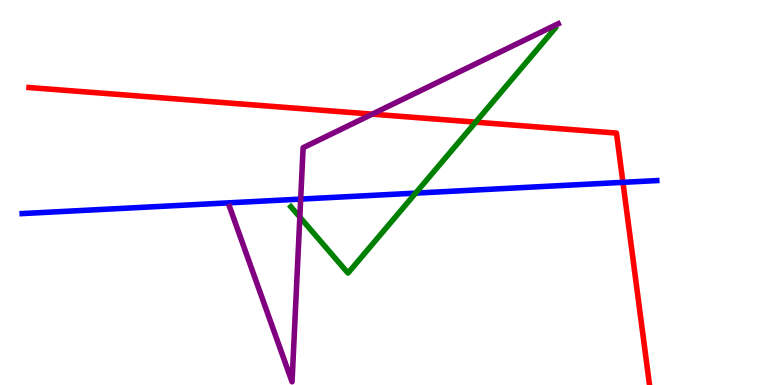[{'lines': ['blue', 'red'], 'intersections': [{'x': 8.04, 'y': 5.26}]}, {'lines': ['green', 'red'], 'intersections': [{'x': 6.14, 'y': 6.83}]}, {'lines': ['purple', 'red'], 'intersections': [{'x': 4.8, 'y': 7.04}]}, {'lines': ['blue', 'green'], 'intersections': [{'x': 5.36, 'y': 4.98}]}, {'lines': ['blue', 'purple'], 'intersections': [{'x': 3.88, 'y': 4.83}]}, {'lines': ['green', 'purple'], 'intersections': [{'x': 3.87, 'y': 4.36}]}]